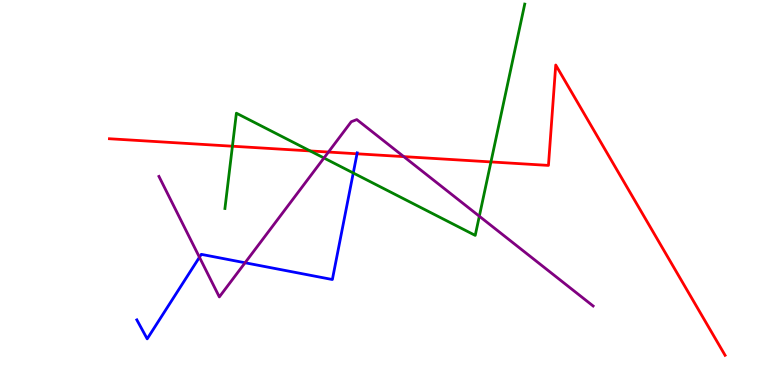[{'lines': ['blue', 'red'], 'intersections': [{'x': 4.61, 'y': 6.01}]}, {'lines': ['green', 'red'], 'intersections': [{'x': 3.0, 'y': 6.2}, {'x': 4.0, 'y': 6.08}, {'x': 6.33, 'y': 5.79}]}, {'lines': ['purple', 'red'], 'intersections': [{'x': 4.24, 'y': 6.05}, {'x': 5.21, 'y': 5.93}]}, {'lines': ['blue', 'green'], 'intersections': [{'x': 4.56, 'y': 5.51}]}, {'lines': ['blue', 'purple'], 'intersections': [{'x': 2.57, 'y': 3.32}, {'x': 3.16, 'y': 3.18}]}, {'lines': ['green', 'purple'], 'intersections': [{'x': 4.18, 'y': 5.9}, {'x': 6.18, 'y': 4.38}]}]